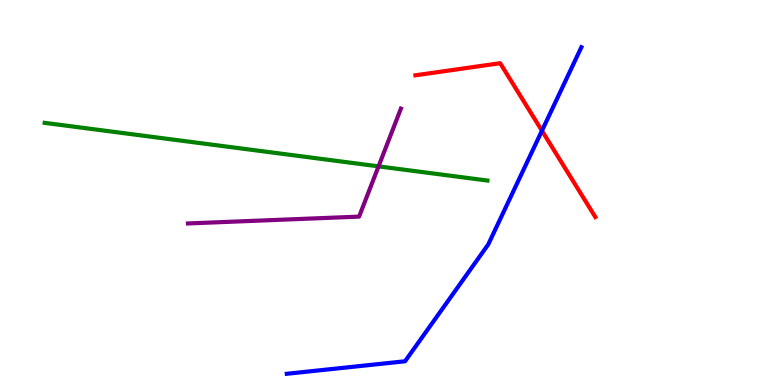[{'lines': ['blue', 'red'], 'intersections': [{'x': 6.99, 'y': 6.6}]}, {'lines': ['green', 'red'], 'intersections': []}, {'lines': ['purple', 'red'], 'intersections': []}, {'lines': ['blue', 'green'], 'intersections': []}, {'lines': ['blue', 'purple'], 'intersections': []}, {'lines': ['green', 'purple'], 'intersections': [{'x': 4.88, 'y': 5.68}]}]